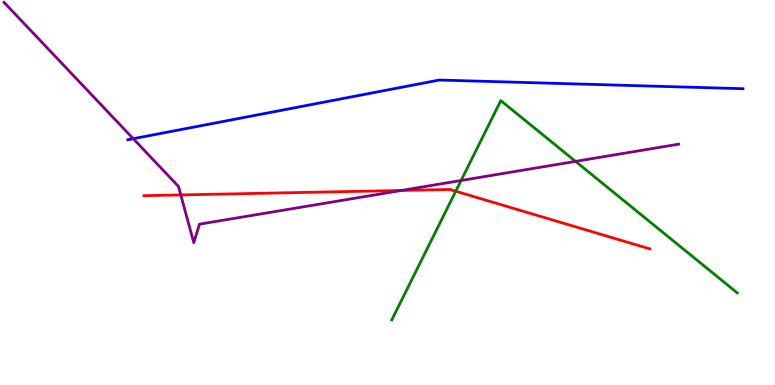[{'lines': ['blue', 'red'], 'intersections': []}, {'lines': ['green', 'red'], 'intersections': [{'x': 5.88, 'y': 5.03}]}, {'lines': ['purple', 'red'], 'intersections': [{'x': 2.33, 'y': 4.94}, {'x': 5.18, 'y': 5.05}]}, {'lines': ['blue', 'green'], 'intersections': []}, {'lines': ['blue', 'purple'], 'intersections': [{'x': 1.72, 'y': 6.4}]}, {'lines': ['green', 'purple'], 'intersections': [{'x': 5.95, 'y': 5.31}, {'x': 7.43, 'y': 5.81}]}]